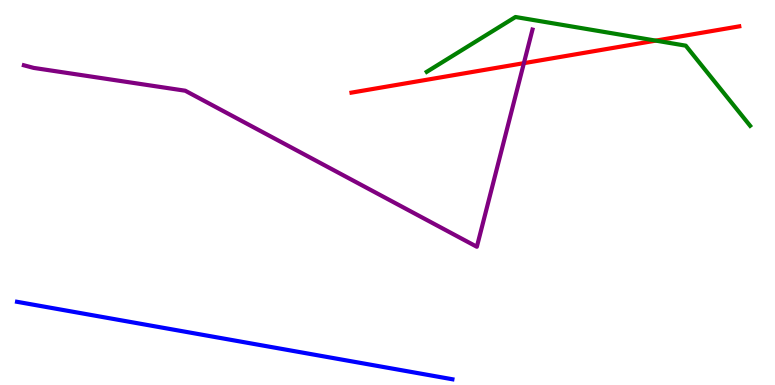[{'lines': ['blue', 'red'], 'intersections': []}, {'lines': ['green', 'red'], 'intersections': [{'x': 8.46, 'y': 8.94}]}, {'lines': ['purple', 'red'], 'intersections': [{'x': 6.76, 'y': 8.36}]}, {'lines': ['blue', 'green'], 'intersections': []}, {'lines': ['blue', 'purple'], 'intersections': []}, {'lines': ['green', 'purple'], 'intersections': []}]